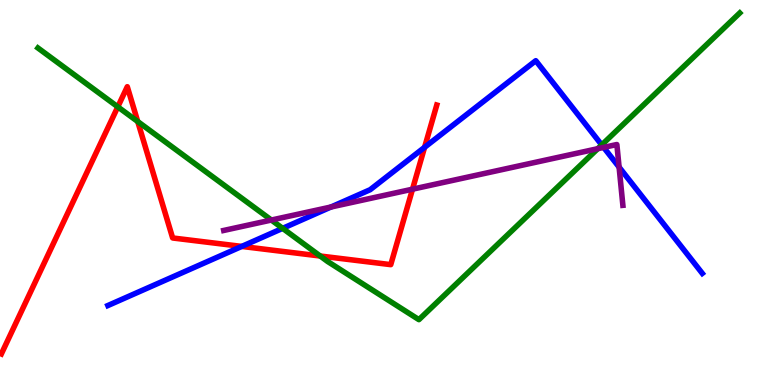[{'lines': ['blue', 'red'], 'intersections': [{'x': 3.12, 'y': 3.6}, {'x': 5.48, 'y': 6.17}]}, {'lines': ['green', 'red'], 'intersections': [{'x': 1.52, 'y': 7.22}, {'x': 1.78, 'y': 6.84}, {'x': 4.13, 'y': 3.35}]}, {'lines': ['purple', 'red'], 'intersections': [{'x': 5.32, 'y': 5.09}]}, {'lines': ['blue', 'green'], 'intersections': [{'x': 3.65, 'y': 4.07}, {'x': 7.76, 'y': 6.24}]}, {'lines': ['blue', 'purple'], 'intersections': [{'x': 4.27, 'y': 4.62}, {'x': 7.79, 'y': 6.17}, {'x': 7.99, 'y': 5.66}]}, {'lines': ['green', 'purple'], 'intersections': [{'x': 3.5, 'y': 4.28}, {'x': 7.71, 'y': 6.14}]}]